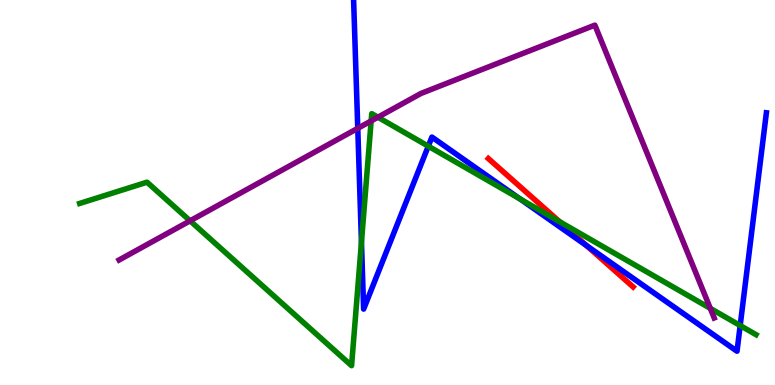[{'lines': ['blue', 'red'], 'intersections': [{'x': 7.57, 'y': 3.62}]}, {'lines': ['green', 'red'], 'intersections': [{'x': 7.22, 'y': 4.24}]}, {'lines': ['purple', 'red'], 'intersections': []}, {'lines': ['blue', 'green'], 'intersections': [{'x': 4.66, 'y': 3.71}, {'x': 5.53, 'y': 6.2}, {'x': 6.71, 'y': 4.83}, {'x': 9.55, 'y': 1.54}]}, {'lines': ['blue', 'purple'], 'intersections': [{'x': 4.62, 'y': 6.67}]}, {'lines': ['green', 'purple'], 'intersections': [{'x': 2.45, 'y': 4.26}, {'x': 4.79, 'y': 6.86}, {'x': 4.88, 'y': 6.96}, {'x': 9.17, 'y': 1.99}]}]